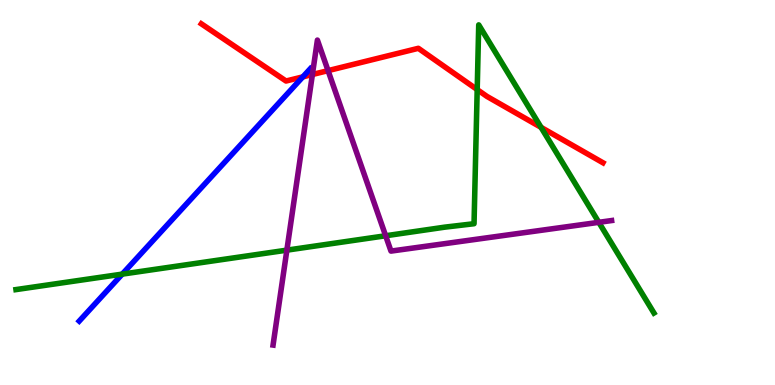[{'lines': ['blue', 'red'], 'intersections': [{'x': 3.91, 'y': 8.0}]}, {'lines': ['green', 'red'], 'intersections': [{'x': 6.16, 'y': 7.67}, {'x': 6.98, 'y': 6.69}]}, {'lines': ['purple', 'red'], 'intersections': [{'x': 4.03, 'y': 8.06}, {'x': 4.23, 'y': 8.17}]}, {'lines': ['blue', 'green'], 'intersections': [{'x': 1.58, 'y': 2.88}]}, {'lines': ['blue', 'purple'], 'intersections': []}, {'lines': ['green', 'purple'], 'intersections': [{'x': 3.7, 'y': 3.5}, {'x': 4.98, 'y': 3.88}, {'x': 7.73, 'y': 4.23}]}]